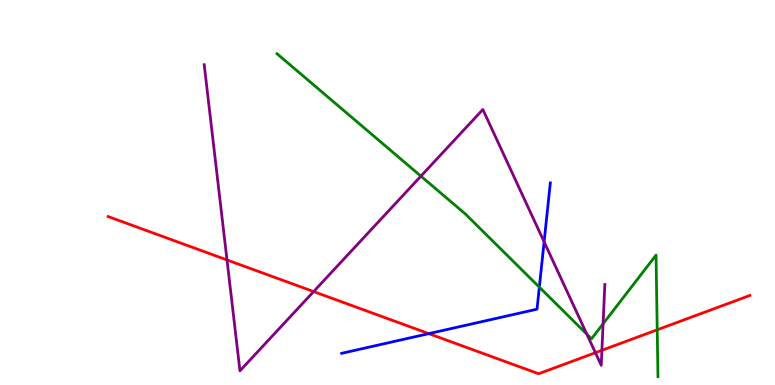[{'lines': ['blue', 'red'], 'intersections': [{'x': 5.53, 'y': 1.33}]}, {'lines': ['green', 'red'], 'intersections': [{'x': 8.48, 'y': 1.43}]}, {'lines': ['purple', 'red'], 'intersections': [{'x': 2.93, 'y': 3.25}, {'x': 4.05, 'y': 2.43}, {'x': 7.68, 'y': 0.839}, {'x': 7.77, 'y': 0.901}]}, {'lines': ['blue', 'green'], 'intersections': [{'x': 6.96, 'y': 2.54}]}, {'lines': ['blue', 'purple'], 'intersections': [{'x': 7.02, 'y': 3.72}]}, {'lines': ['green', 'purple'], 'intersections': [{'x': 5.43, 'y': 5.42}, {'x': 7.57, 'y': 1.32}, {'x': 7.78, 'y': 1.59}]}]